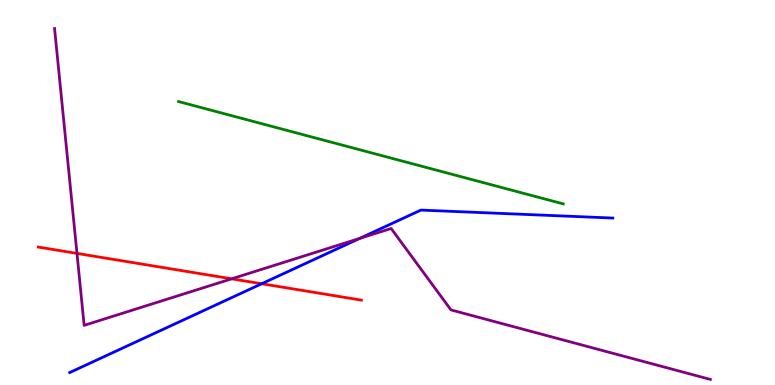[{'lines': ['blue', 'red'], 'intersections': [{'x': 3.38, 'y': 2.63}]}, {'lines': ['green', 'red'], 'intersections': []}, {'lines': ['purple', 'red'], 'intersections': [{'x': 0.993, 'y': 3.42}, {'x': 2.99, 'y': 2.76}]}, {'lines': ['blue', 'green'], 'intersections': []}, {'lines': ['blue', 'purple'], 'intersections': [{'x': 4.64, 'y': 3.81}]}, {'lines': ['green', 'purple'], 'intersections': []}]